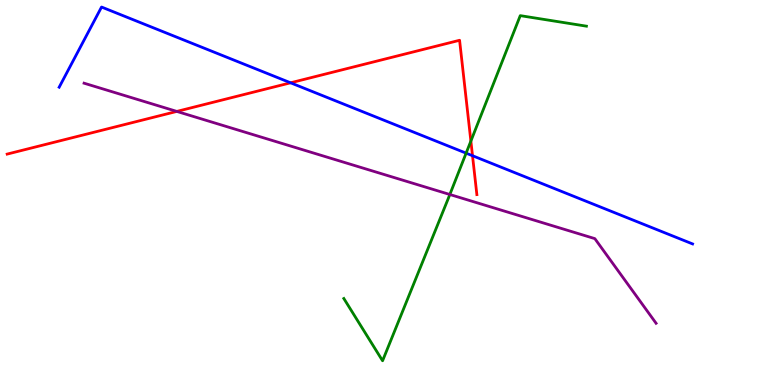[{'lines': ['blue', 'red'], 'intersections': [{'x': 3.75, 'y': 7.85}, {'x': 6.1, 'y': 5.96}]}, {'lines': ['green', 'red'], 'intersections': [{'x': 6.08, 'y': 6.34}]}, {'lines': ['purple', 'red'], 'intersections': [{'x': 2.28, 'y': 7.11}]}, {'lines': ['blue', 'green'], 'intersections': [{'x': 6.01, 'y': 6.02}]}, {'lines': ['blue', 'purple'], 'intersections': []}, {'lines': ['green', 'purple'], 'intersections': [{'x': 5.8, 'y': 4.95}]}]